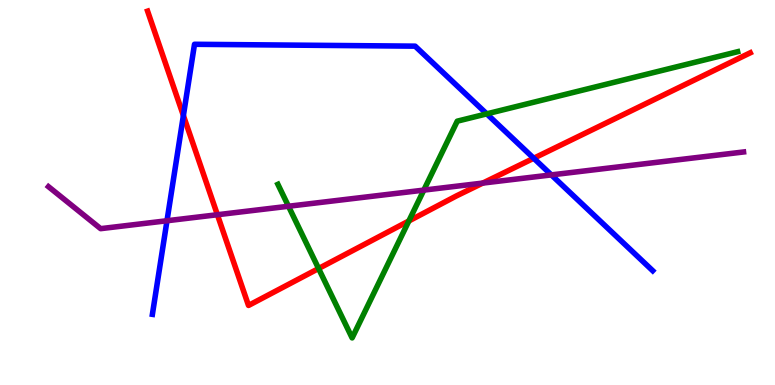[{'lines': ['blue', 'red'], 'intersections': [{'x': 2.37, 'y': 7.0}, {'x': 6.89, 'y': 5.89}]}, {'lines': ['green', 'red'], 'intersections': [{'x': 4.11, 'y': 3.03}, {'x': 5.28, 'y': 4.26}]}, {'lines': ['purple', 'red'], 'intersections': [{'x': 2.81, 'y': 4.42}, {'x': 6.23, 'y': 5.24}]}, {'lines': ['blue', 'green'], 'intersections': [{'x': 6.28, 'y': 7.04}]}, {'lines': ['blue', 'purple'], 'intersections': [{'x': 2.15, 'y': 4.27}, {'x': 7.11, 'y': 5.46}]}, {'lines': ['green', 'purple'], 'intersections': [{'x': 3.72, 'y': 4.64}, {'x': 5.47, 'y': 5.06}]}]